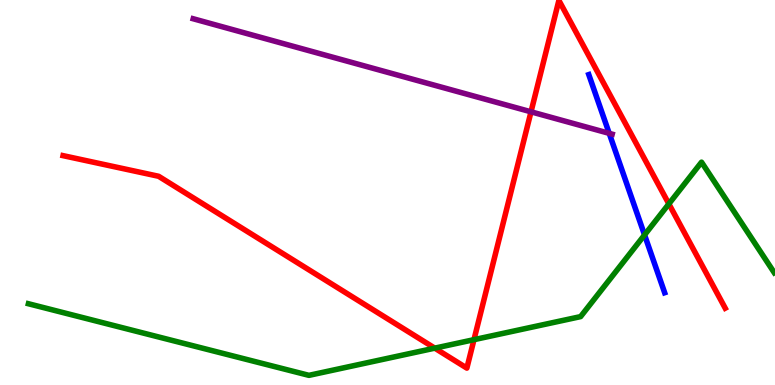[{'lines': ['blue', 'red'], 'intersections': []}, {'lines': ['green', 'red'], 'intersections': [{'x': 5.61, 'y': 0.957}, {'x': 6.12, 'y': 1.18}, {'x': 8.63, 'y': 4.7}]}, {'lines': ['purple', 'red'], 'intersections': [{'x': 6.85, 'y': 7.1}]}, {'lines': ['blue', 'green'], 'intersections': [{'x': 8.32, 'y': 3.9}]}, {'lines': ['blue', 'purple'], 'intersections': [{'x': 7.86, 'y': 6.54}]}, {'lines': ['green', 'purple'], 'intersections': []}]